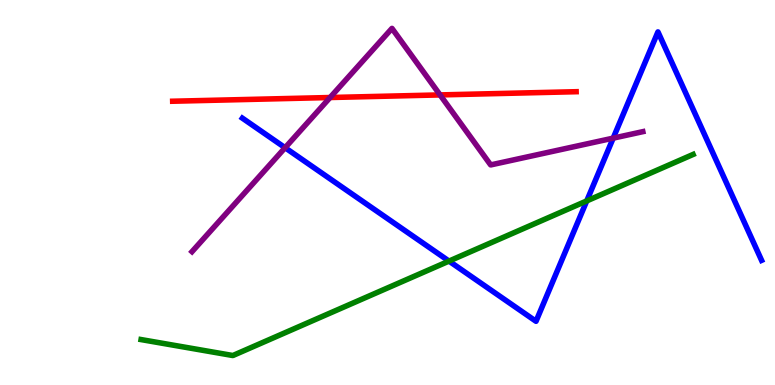[{'lines': ['blue', 'red'], 'intersections': []}, {'lines': ['green', 'red'], 'intersections': []}, {'lines': ['purple', 'red'], 'intersections': [{'x': 4.26, 'y': 7.47}, {'x': 5.68, 'y': 7.53}]}, {'lines': ['blue', 'green'], 'intersections': [{'x': 5.79, 'y': 3.22}, {'x': 7.57, 'y': 4.78}]}, {'lines': ['blue', 'purple'], 'intersections': [{'x': 3.68, 'y': 6.16}, {'x': 7.91, 'y': 6.41}]}, {'lines': ['green', 'purple'], 'intersections': []}]